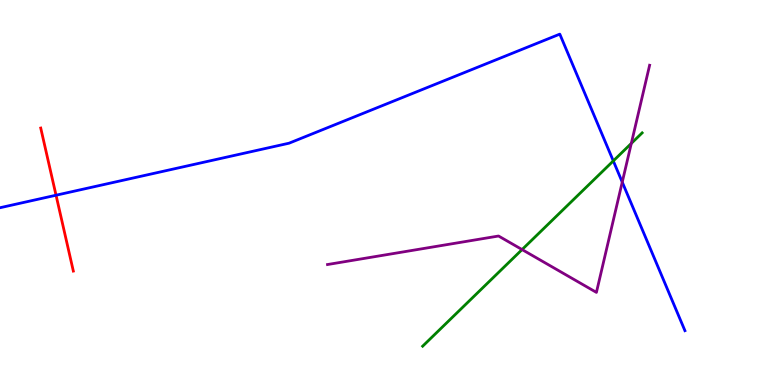[{'lines': ['blue', 'red'], 'intersections': [{'x': 0.723, 'y': 4.93}]}, {'lines': ['green', 'red'], 'intersections': []}, {'lines': ['purple', 'red'], 'intersections': []}, {'lines': ['blue', 'green'], 'intersections': [{'x': 7.91, 'y': 5.82}]}, {'lines': ['blue', 'purple'], 'intersections': [{'x': 8.03, 'y': 5.27}]}, {'lines': ['green', 'purple'], 'intersections': [{'x': 6.74, 'y': 3.52}, {'x': 8.15, 'y': 6.28}]}]